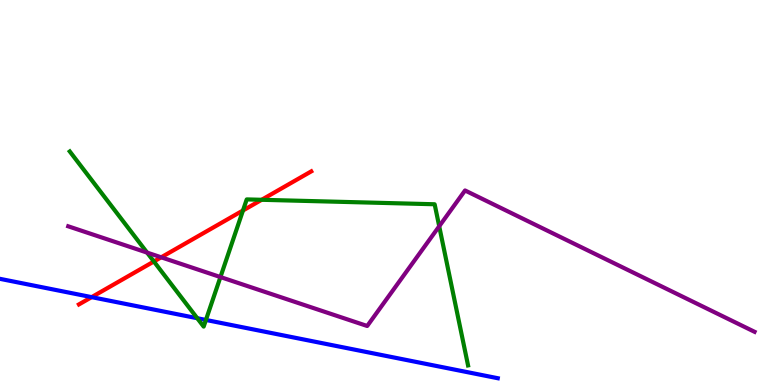[{'lines': ['blue', 'red'], 'intersections': [{'x': 1.18, 'y': 2.28}]}, {'lines': ['green', 'red'], 'intersections': [{'x': 1.99, 'y': 3.21}, {'x': 3.14, 'y': 4.53}, {'x': 3.38, 'y': 4.81}]}, {'lines': ['purple', 'red'], 'intersections': [{'x': 2.08, 'y': 3.32}]}, {'lines': ['blue', 'green'], 'intersections': [{'x': 2.55, 'y': 1.73}, {'x': 2.66, 'y': 1.69}]}, {'lines': ['blue', 'purple'], 'intersections': []}, {'lines': ['green', 'purple'], 'intersections': [{'x': 1.9, 'y': 3.44}, {'x': 2.84, 'y': 2.8}, {'x': 5.67, 'y': 4.12}]}]